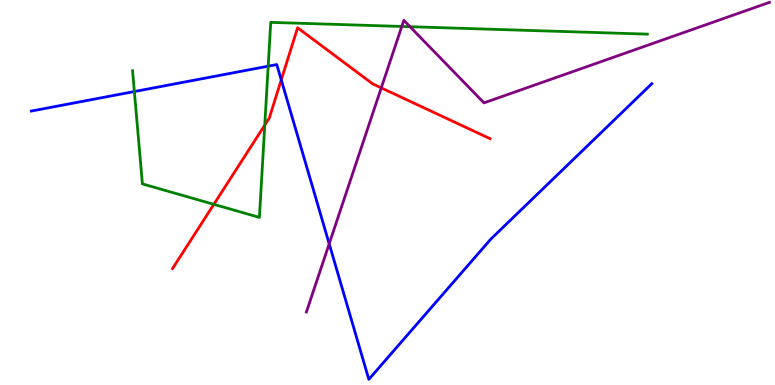[{'lines': ['blue', 'red'], 'intersections': [{'x': 3.63, 'y': 7.92}]}, {'lines': ['green', 'red'], 'intersections': [{'x': 2.76, 'y': 4.69}, {'x': 3.42, 'y': 6.75}]}, {'lines': ['purple', 'red'], 'intersections': [{'x': 4.92, 'y': 7.72}]}, {'lines': ['blue', 'green'], 'intersections': [{'x': 1.73, 'y': 7.62}, {'x': 3.46, 'y': 8.28}]}, {'lines': ['blue', 'purple'], 'intersections': [{'x': 4.25, 'y': 3.67}]}, {'lines': ['green', 'purple'], 'intersections': [{'x': 5.18, 'y': 9.31}, {'x': 5.29, 'y': 9.31}]}]